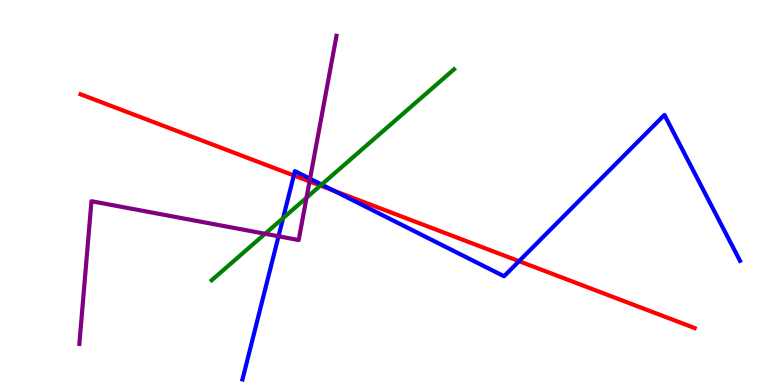[{'lines': ['blue', 'red'], 'intersections': [{'x': 3.79, 'y': 5.44}, {'x': 4.31, 'y': 5.05}, {'x': 6.7, 'y': 3.22}]}, {'lines': ['green', 'red'], 'intersections': [{'x': 4.13, 'y': 5.18}]}, {'lines': ['purple', 'red'], 'intersections': [{'x': 3.99, 'y': 5.29}]}, {'lines': ['blue', 'green'], 'intersections': [{'x': 3.65, 'y': 4.34}, {'x': 4.15, 'y': 5.21}]}, {'lines': ['blue', 'purple'], 'intersections': [{'x': 3.59, 'y': 3.86}, {'x': 4.0, 'y': 5.36}]}, {'lines': ['green', 'purple'], 'intersections': [{'x': 3.42, 'y': 3.93}, {'x': 3.96, 'y': 4.86}]}]